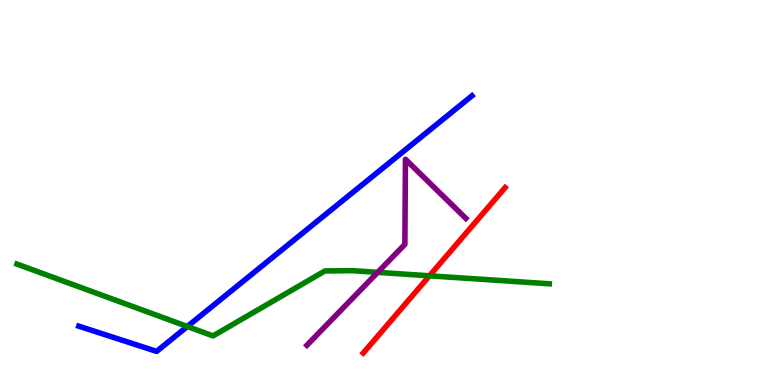[{'lines': ['blue', 'red'], 'intersections': []}, {'lines': ['green', 'red'], 'intersections': [{'x': 5.54, 'y': 2.84}]}, {'lines': ['purple', 'red'], 'intersections': []}, {'lines': ['blue', 'green'], 'intersections': [{'x': 2.42, 'y': 1.52}]}, {'lines': ['blue', 'purple'], 'intersections': []}, {'lines': ['green', 'purple'], 'intersections': [{'x': 4.87, 'y': 2.93}]}]